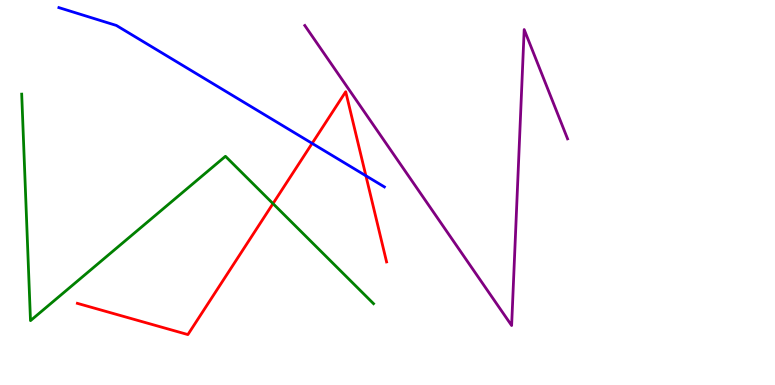[{'lines': ['blue', 'red'], 'intersections': [{'x': 4.03, 'y': 6.28}, {'x': 4.72, 'y': 5.43}]}, {'lines': ['green', 'red'], 'intersections': [{'x': 3.52, 'y': 4.71}]}, {'lines': ['purple', 'red'], 'intersections': []}, {'lines': ['blue', 'green'], 'intersections': []}, {'lines': ['blue', 'purple'], 'intersections': []}, {'lines': ['green', 'purple'], 'intersections': []}]